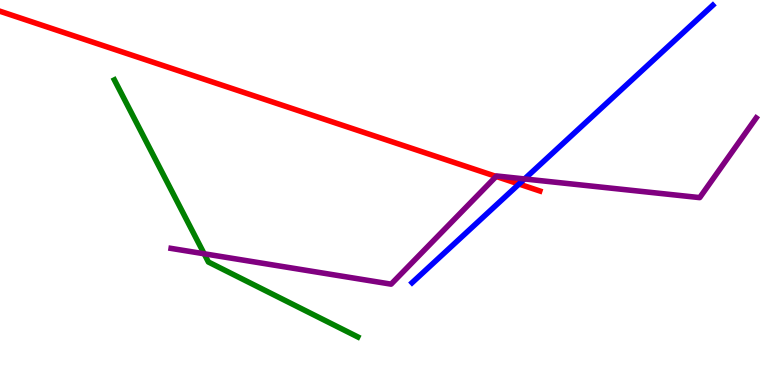[{'lines': ['blue', 'red'], 'intersections': [{'x': 6.7, 'y': 5.22}]}, {'lines': ['green', 'red'], 'intersections': []}, {'lines': ['purple', 'red'], 'intersections': [{'x': 6.4, 'y': 5.42}]}, {'lines': ['blue', 'green'], 'intersections': []}, {'lines': ['blue', 'purple'], 'intersections': [{'x': 6.77, 'y': 5.35}]}, {'lines': ['green', 'purple'], 'intersections': [{'x': 2.63, 'y': 3.41}]}]